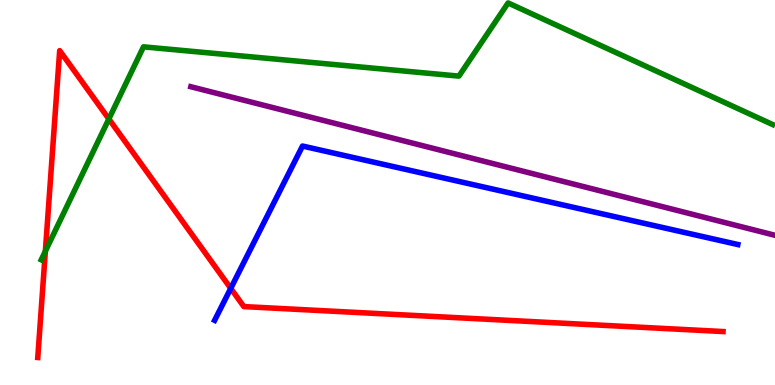[{'lines': ['blue', 'red'], 'intersections': [{'x': 2.98, 'y': 2.51}]}, {'lines': ['green', 'red'], 'intersections': [{'x': 0.585, 'y': 3.48}, {'x': 1.4, 'y': 6.91}]}, {'lines': ['purple', 'red'], 'intersections': []}, {'lines': ['blue', 'green'], 'intersections': []}, {'lines': ['blue', 'purple'], 'intersections': []}, {'lines': ['green', 'purple'], 'intersections': []}]